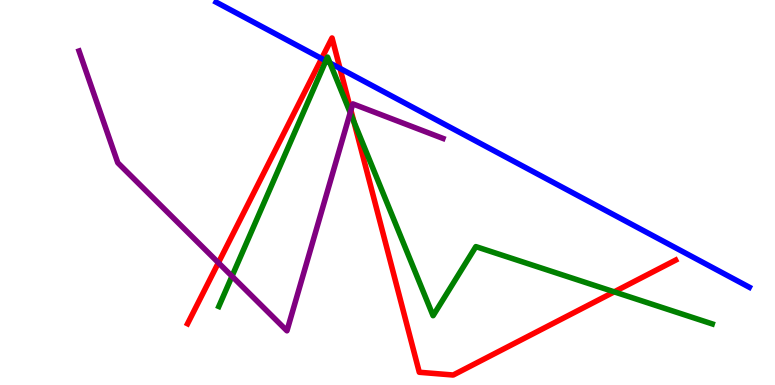[{'lines': ['blue', 'red'], 'intersections': [{'x': 4.15, 'y': 8.48}, {'x': 4.39, 'y': 8.22}]}, {'lines': ['green', 'red'], 'intersections': [{'x': 4.57, 'y': 6.84}, {'x': 7.93, 'y': 2.42}]}, {'lines': ['purple', 'red'], 'intersections': [{'x': 2.82, 'y': 3.18}, {'x': 4.53, 'y': 7.13}]}, {'lines': ['blue', 'green'], 'intersections': [{'x': 4.2, 'y': 8.42}, {'x': 4.26, 'y': 8.36}]}, {'lines': ['blue', 'purple'], 'intersections': []}, {'lines': ['green', 'purple'], 'intersections': [{'x': 2.99, 'y': 2.83}, {'x': 4.52, 'y': 7.07}]}]